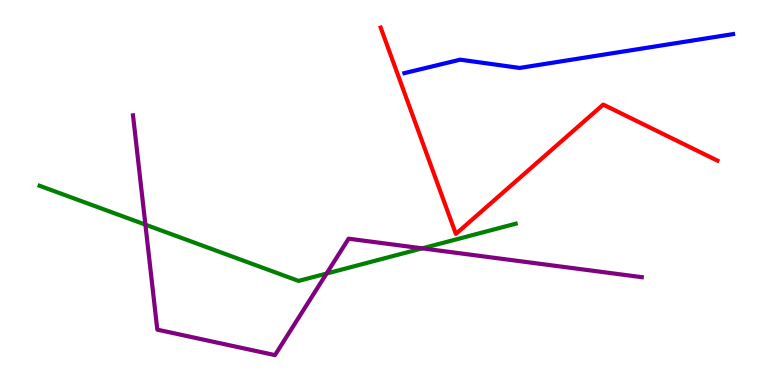[{'lines': ['blue', 'red'], 'intersections': []}, {'lines': ['green', 'red'], 'intersections': []}, {'lines': ['purple', 'red'], 'intersections': []}, {'lines': ['blue', 'green'], 'intersections': []}, {'lines': ['blue', 'purple'], 'intersections': []}, {'lines': ['green', 'purple'], 'intersections': [{'x': 1.88, 'y': 4.17}, {'x': 4.21, 'y': 2.9}, {'x': 5.45, 'y': 3.55}]}]